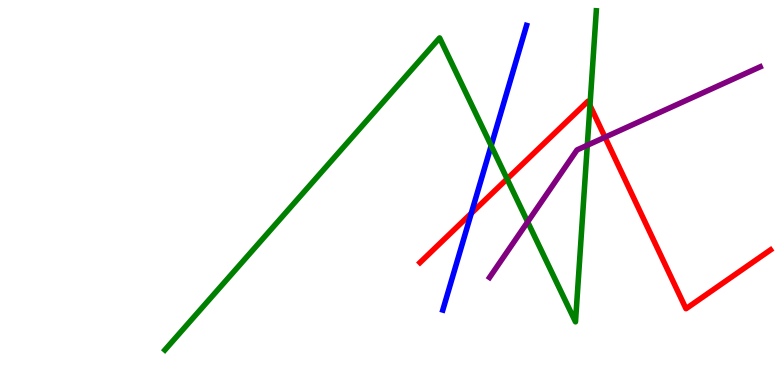[{'lines': ['blue', 'red'], 'intersections': [{'x': 6.08, 'y': 4.46}]}, {'lines': ['green', 'red'], 'intersections': [{'x': 6.54, 'y': 5.35}, {'x': 7.61, 'y': 7.26}]}, {'lines': ['purple', 'red'], 'intersections': [{'x': 7.81, 'y': 6.44}]}, {'lines': ['blue', 'green'], 'intersections': [{'x': 6.34, 'y': 6.22}]}, {'lines': ['blue', 'purple'], 'intersections': []}, {'lines': ['green', 'purple'], 'intersections': [{'x': 6.81, 'y': 4.24}, {'x': 7.58, 'y': 6.23}]}]